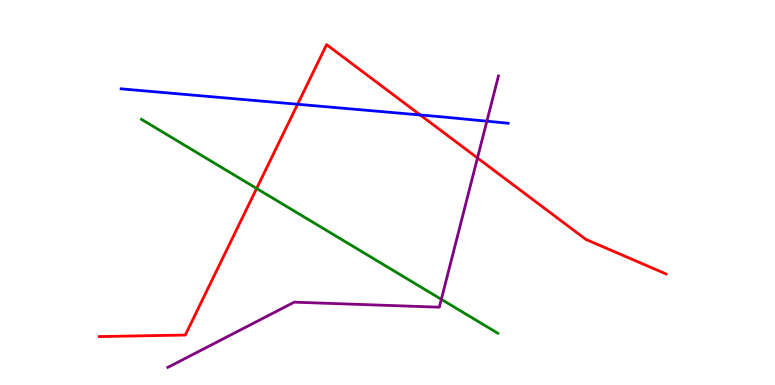[{'lines': ['blue', 'red'], 'intersections': [{'x': 3.84, 'y': 7.29}, {'x': 5.42, 'y': 7.01}]}, {'lines': ['green', 'red'], 'intersections': [{'x': 3.31, 'y': 5.1}]}, {'lines': ['purple', 'red'], 'intersections': [{'x': 6.16, 'y': 5.9}]}, {'lines': ['blue', 'green'], 'intersections': []}, {'lines': ['blue', 'purple'], 'intersections': [{'x': 6.28, 'y': 6.85}]}, {'lines': ['green', 'purple'], 'intersections': [{'x': 5.69, 'y': 2.23}]}]